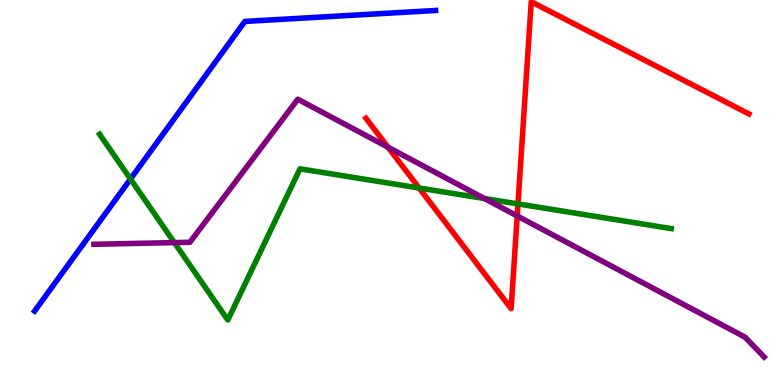[{'lines': ['blue', 'red'], 'intersections': []}, {'lines': ['green', 'red'], 'intersections': [{'x': 5.41, 'y': 5.12}, {'x': 6.68, 'y': 4.7}]}, {'lines': ['purple', 'red'], 'intersections': [{'x': 5.01, 'y': 6.18}, {'x': 6.67, 'y': 4.39}]}, {'lines': ['blue', 'green'], 'intersections': [{'x': 1.68, 'y': 5.35}]}, {'lines': ['blue', 'purple'], 'intersections': []}, {'lines': ['green', 'purple'], 'intersections': [{'x': 2.25, 'y': 3.7}, {'x': 6.25, 'y': 4.84}]}]